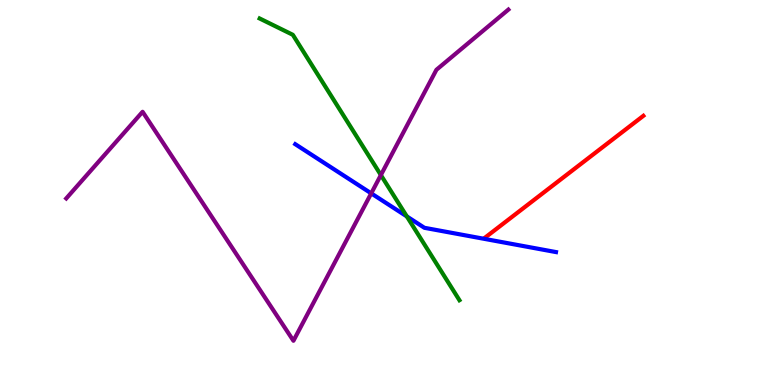[{'lines': ['blue', 'red'], 'intersections': []}, {'lines': ['green', 'red'], 'intersections': []}, {'lines': ['purple', 'red'], 'intersections': []}, {'lines': ['blue', 'green'], 'intersections': [{'x': 5.25, 'y': 4.38}]}, {'lines': ['blue', 'purple'], 'intersections': [{'x': 4.79, 'y': 4.98}]}, {'lines': ['green', 'purple'], 'intersections': [{'x': 4.91, 'y': 5.45}]}]